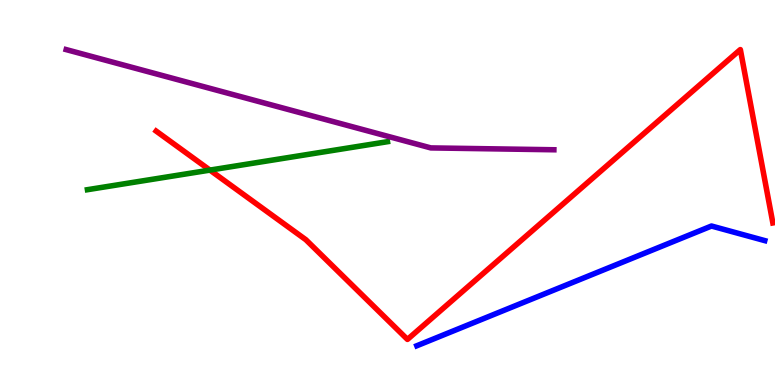[{'lines': ['blue', 'red'], 'intersections': []}, {'lines': ['green', 'red'], 'intersections': [{'x': 2.71, 'y': 5.58}]}, {'lines': ['purple', 'red'], 'intersections': []}, {'lines': ['blue', 'green'], 'intersections': []}, {'lines': ['blue', 'purple'], 'intersections': []}, {'lines': ['green', 'purple'], 'intersections': []}]